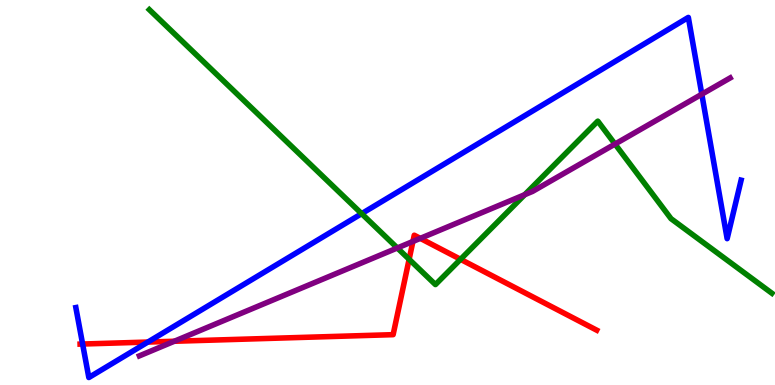[{'lines': ['blue', 'red'], 'intersections': [{'x': 1.07, 'y': 1.06}, {'x': 1.91, 'y': 1.12}]}, {'lines': ['green', 'red'], 'intersections': [{'x': 5.28, 'y': 3.26}, {'x': 5.94, 'y': 3.26}]}, {'lines': ['purple', 'red'], 'intersections': [{'x': 2.25, 'y': 1.14}, {'x': 5.33, 'y': 3.73}, {'x': 5.42, 'y': 3.81}]}, {'lines': ['blue', 'green'], 'intersections': [{'x': 4.67, 'y': 4.45}]}, {'lines': ['blue', 'purple'], 'intersections': [{'x': 9.06, 'y': 7.55}]}, {'lines': ['green', 'purple'], 'intersections': [{'x': 5.13, 'y': 3.56}, {'x': 6.77, 'y': 4.94}, {'x': 7.94, 'y': 6.26}]}]